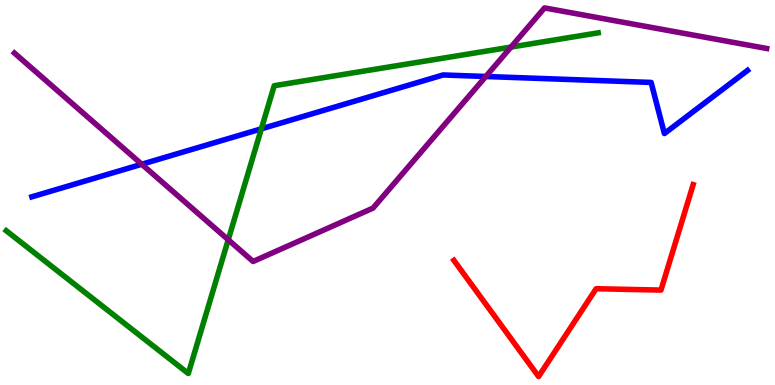[{'lines': ['blue', 'red'], 'intersections': []}, {'lines': ['green', 'red'], 'intersections': []}, {'lines': ['purple', 'red'], 'intersections': []}, {'lines': ['blue', 'green'], 'intersections': [{'x': 3.37, 'y': 6.65}]}, {'lines': ['blue', 'purple'], 'intersections': [{'x': 1.83, 'y': 5.73}, {'x': 6.27, 'y': 8.01}]}, {'lines': ['green', 'purple'], 'intersections': [{'x': 2.94, 'y': 3.77}, {'x': 6.59, 'y': 8.78}]}]